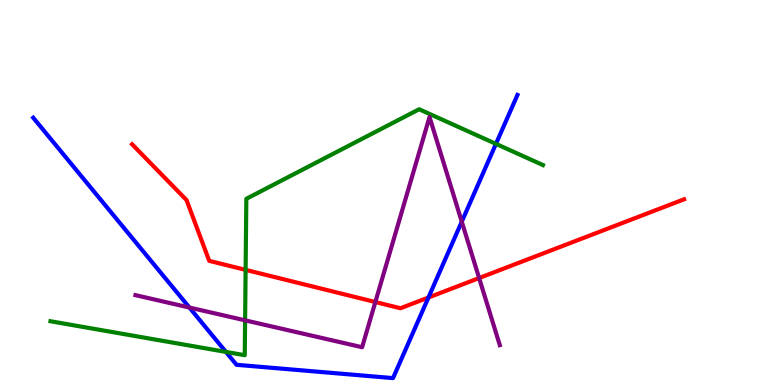[{'lines': ['blue', 'red'], 'intersections': [{'x': 5.53, 'y': 2.27}]}, {'lines': ['green', 'red'], 'intersections': [{'x': 3.17, 'y': 2.99}]}, {'lines': ['purple', 'red'], 'intersections': [{'x': 4.84, 'y': 2.16}, {'x': 6.18, 'y': 2.78}]}, {'lines': ['blue', 'green'], 'intersections': [{'x': 2.92, 'y': 0.859}, {'x': 6.4, 'y': 6.26}]}, {'lines': ['blue', 'purple'], 'intersections': [{'x': 2.44, 'y': 2.01}, {'x': 5.96, 'y': 4.24}]}, {'lines': ['green', 'purple'], 'intersections': [{'x': 3.16, 'y': 1.68}]}]